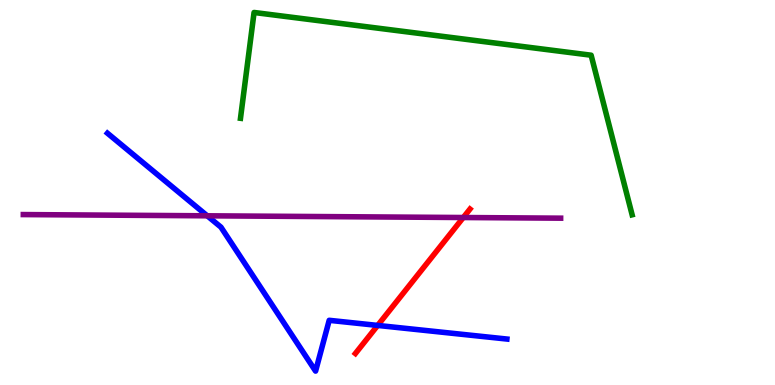[{'lines': ['blue', 'red'], 'intersections': [{'x': 4.87, 'y': 1.55}]}, {'lines': ['green', 'red'], 'intersections': []}, {'lines': ['purple', 'red'], 'intersections': [{'x': 5.98, 'y': 4.35}]}, {'lines': ['blue', 'green'], 'intersections': []}, {'lines': ['blue', 'purple'], 'intersections': [{'x': 2.67, 'y': 4.39}]}, {'lines': ['green', 'purple'], 'intersections': []}]